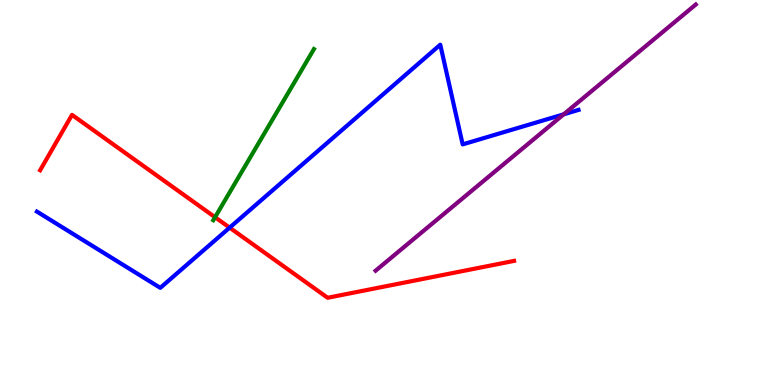[{'lines': ['blue', 'red'], 'intersections': [{'x': 2.96, 'y': 4.09}]}, {'lines': ['green', 'red'], 'intersections': [{'x': 2.77, 'y': 4.36}]}, {'lines': ['purple', 'red'], 'intersections': []}, {'lines': ['blue', 'green'], 'intersections': []}, {'lines': ['blue', 'purple'], 'intersections': [{'x': 7.27, 'y': 7.03}]}, {'lines': ['green', 'purple'], 'intersections': []}]